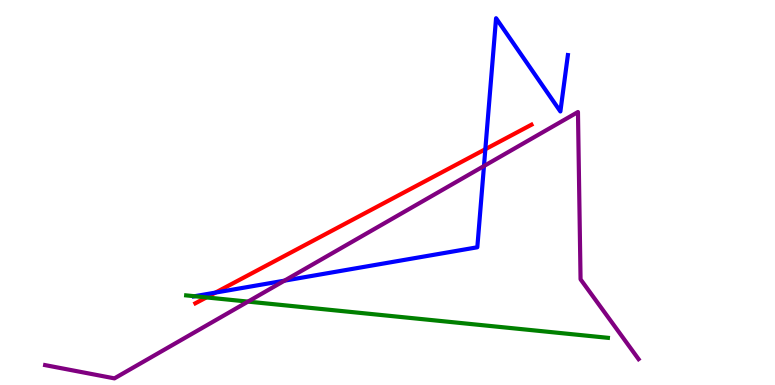[{'lines': ['blue', 'red'], 'intersections': [{'x': 2.78, 'y': 2.4}, {'x': 6.26, 'y': 6.12}]}, {'lines': ['green', 'red'], 'intersections': [{'x': 2.66, 'y': 2.27}]}, {'lines': ['purple', 'red'], 'intersections': []}, {'lines': ['blue', 'green'], 'intersections': [{'x': 2.51, 'y': 2.31}]}, {'lines': ['blue', 'purple'], 'intersections': [{'x': 3.67, 'y': 2.71}, {'x': 6.24, 'y': 5.69}]}, {'lines': ['green', 'purple'], 'intersections': [{'x': 3.2, 'y': 2.17}]}]